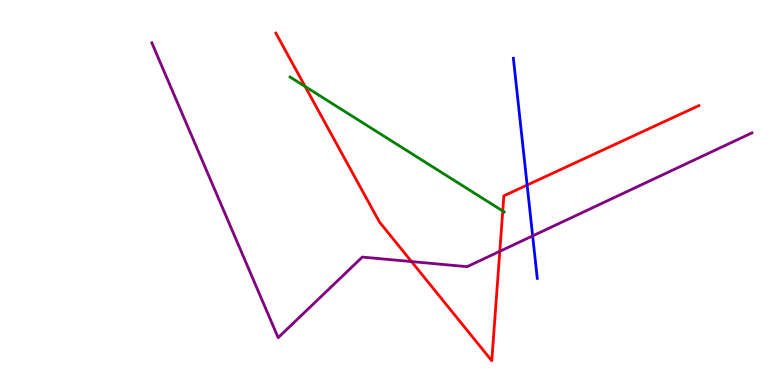[{'lines': ['blue', 'red'], 'intersections': [{'x': 6.8, 'y': 5.19}]}, {'lines': ['green', 'red'], 'intersections': [{'x': 3.94, 'y': 7.75}, {'x': 6.49, 'y': 4.52}]}, {'lines': ['purple', 'red'], 'intersections': [{'x': 5.31, 'y': 3.21}, {'x': 6.45, 'y': 3.47}]}, {'lines': ['blue', 'green'], 'intersections': []}, {'lines': ['blue', 'purple'], 'intersections': [{'x': 6.87, 'y': 3.87}]}, {'lines': ['green', 'purple'], 'intersections': []}]